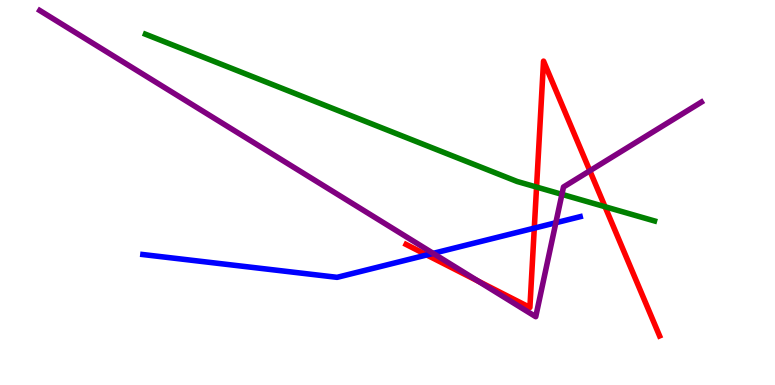[{'lines': ['blue', 'red'], 'intersections': [{'x': 5.51, 'y': 3.38}, {'x': 6.89, 'y': 4.07}]}, {'lines': ['green', 'red'], 'intersections': [{'x': 6.92, 'y': 5.14}, {'x': 7.81, 'y': 4.63}]}, {'lines': ['purple', 'red'], 'intersections': [{'x': 6.17, 'y': 2.7}, {'x': 7.61, 'y': 5.56}]}, {'lines': ['blue', 'green'], 'intersections': []}, {'lines': ['blue', 'purple'], 'intersections': [{'x': 5.59, 'y': 3.42}, {'x': 7.17, 'y': 4.21}]}, {'lines': ['green', 'purple'], 'intersections': [{'x': 7.25, 'y': 4.95}]}]